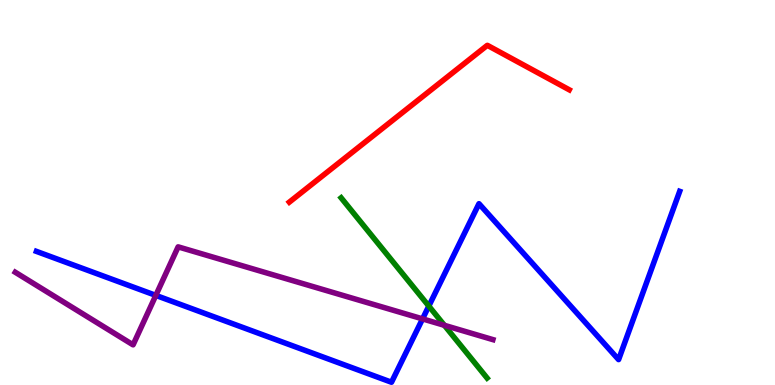[{'lines': ['blue', 'red'], 'intersections': []}, {'lines': ['green', 'red'], 'intersections': []}, {'lines': ['purple', 'red'], 'intersections': []}, {'lines': ['blue', 'green'], 'intersections': [{'x': 5.53, 'y': 2.05}]}, {'lines': ['blue', 'purple'], 'intersections': [{'x': 2.01, 'y': 2.33}, {'x': 5.45, 'y': 1.72}]}, {'lines': ['green', 'purple'], 'intersections': [{'x': 5.73, 'y': 1.55}]}]